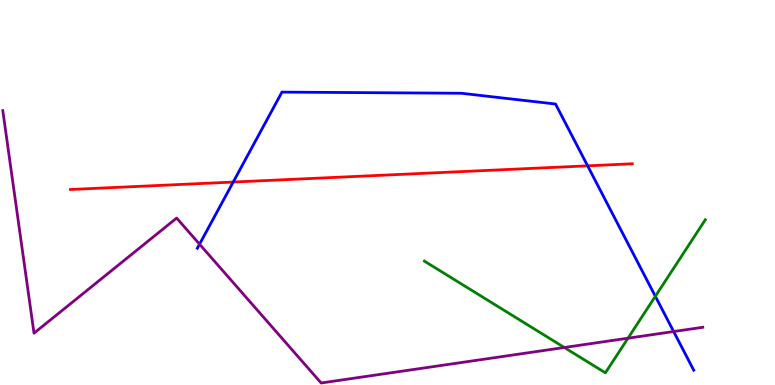[{'lines': ['blue', 'red'], 'intersections': [{'x': 3.01, 'y': 5.27}, {'x': 7.58, 'y': 5.69}]}, {'lines': ['green', 'red'], 'intersections': []}, {'lines': ['purple', 'red'], 'intersections': []}, {'lines': ['blue', 'green'], 'intersections': [{'x': 8.46, 'y': 2.3}]}, {'lines': ['blue', 'purple'], 'intersections': [{'x': 2.57, 'y': 3.66}, {'x': 8.69, 'y': 1.39}]}, {'lines': ['green', 'purple'], 'intersections': [{'x': 7.28, 'y': 0.974}, {'x': 8.1, 'y': 1.22}]}]